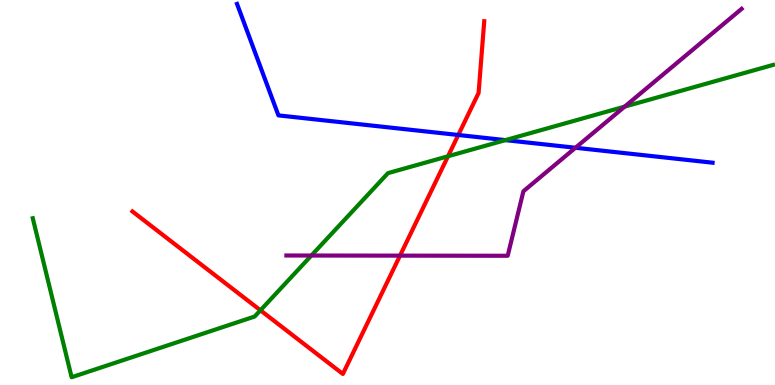[{'lines': ['blue', 'red'], 'intersections': [{'x': 5.91, 'y': 6.49}]}, {'lines': ['green', 'red'], 'intersections': [{'x': 3.36, 'y': 1.94}, {'x': 5.78, 'y': 5.94}]}, {'lines': ['purple', 'red'], 'intersections': [{'x': 5.16, 'y': 3.36}]}, {'lines': ['blue', 'green'], 'intersections': [{'x': 6.52, 'y': 6.36}]}, {'lines': ['blue', 'purple'], 'intersections': [{'x': 7.43, 'y': 6.16}]}, {'lines': ['green', 'purple'], 'intersections': [{'x': 4.02, 'y': 3.36}, {'x': 8.06, 'y': 7.23}]}]